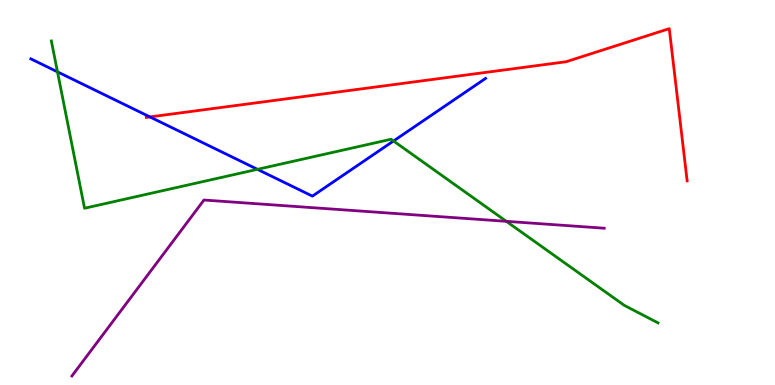[{'lines': ['blue', 'red'], 'intersections': [{'x': 1.93, 'y': 6.96}]}, {'lines': ['green', 'red'], 'intersections': []}, {'lines': ['purple', 'red'], 'intersections': []}, {'lines': ['blue', 'green'], 'intersections': [{'x': 0.742, 'y': 8.13}, {'x': 3.32, 'y': 5.6}, {'x': 5.08, 'y': 6.34}]}, {'lines': ['blue', 'purple'], 'intersections': []}, {'lines': ['green', 'purple'], 'intersections': [{'x': 6.53, 'y': 4.25}]}]